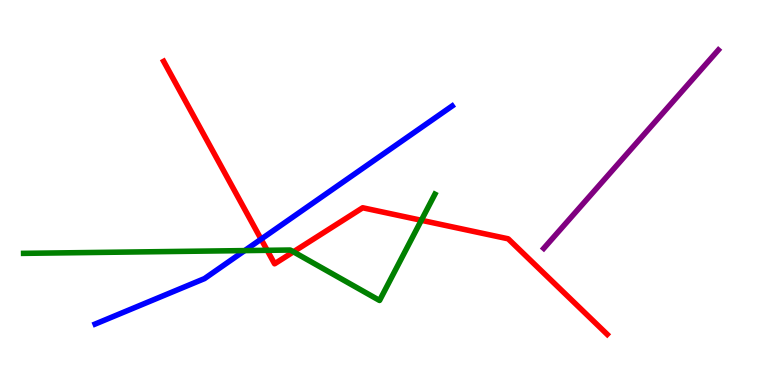[{'lines': ['blue', 'red'], 'intersections': [{'x': 3.37, 'y': 3.79}]}, {'lines': ['green', 'red'], 'intersections': [{'x': 3.45, 'y': 3.5}, {'x': 3.79, 'y': 3.46}, {'x': 5.44, 'y': 4.28}]}, {'lines': ['purple', 'red'], 'intersections': []}, {'lines': ['blue', 'green'], 'intersections': [{'x': 3.16, 'y': 3.49}]}, {'lines': ['blue', 'purple'], 'intersections': []}, {'lines': ['green', 'purple'], 'intersections': []}]